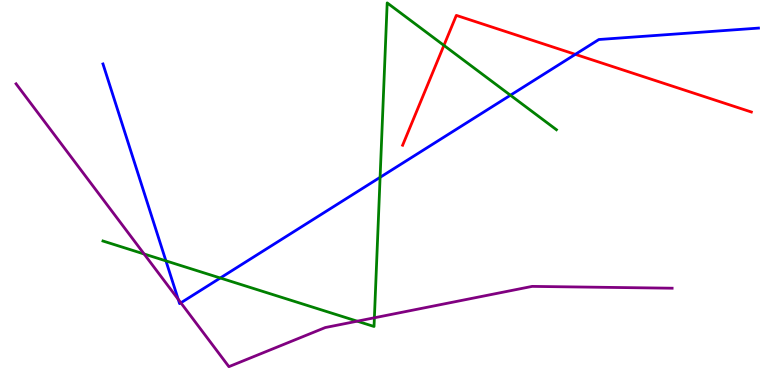[{'lines': ['blue', 'red'], 'intersections': [{'x': 7.42, 'y': 8.59}]}, {'lines': ['green', 'red'], 'intersections': [{'x': 5.73, 'y': 8.82}]}, {'lines': ['purple', 'red'], 'intersections': []}, {'lines': ['blue', 'green'], 'intersections': [{'x': 2.14, 'y': 3.22}, {'x': 2.84, 'y': 2.78}, {'x': 4.9, 'y': 5.39}, {'x': 6.59, 'y': 7.53}]}, {'lines': ['blue', 'purple'], 'intersections': [{'x': 2.3, 'y': 2.23}, {'x': 2.33, 'y': 2.13}]}, {'lines': ['green', 'purple'], 'intersections': [{'x': 1.86, 'y': 3.4}, {'x': 4.61, 'y': 1.66}, {'x': 4.83, 'y': 1.75}]}]